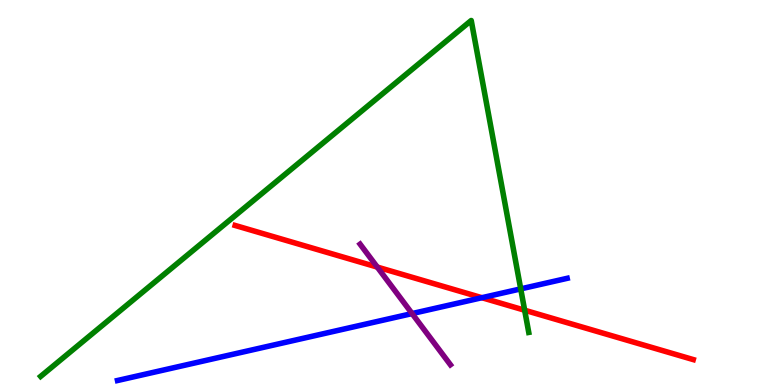[{'lines': ['blue', 'red'], 'intersections': [{'x': 6.22, 'y': 2.27}]}, {'lines': ['green', 'red'], 'intersections': [{'x': 6.77, 'y': 1.94}]}, {'lines': ['purple', 'red'], 'intersections': [{'x': 4.87, 'y': 3.06}]}, {'lines': ['blue', 'green'], 'intersections': [{'x': 6.72, 'y': 2.5}]}, {'lines': ['blue', 'purple'], 'intersections': [{'x': 5.32, 'y': 1.86}]}, {'lines': ['green', 'purple'], 'intersections': []}]